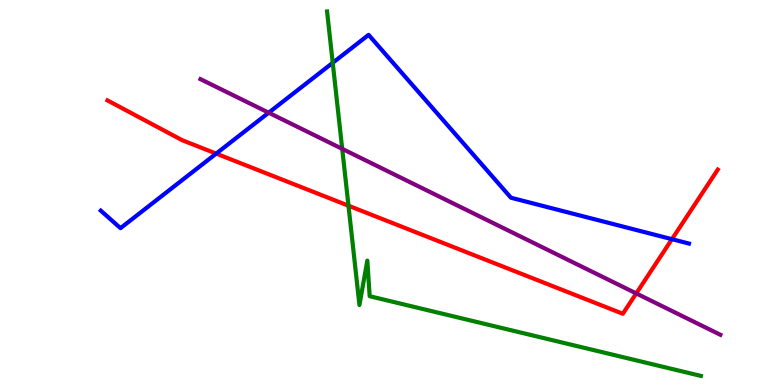[{'lines': ['blue', 'red'], 'intersections': [{'x': 2.79, 'y': 6.01}, {'x': 8.67, 'y': 3.79}]}, {'lines': ['green', 'red'], 'intersections': [{'x': 4.5, 'y': 4.66}]}, {'lines': ['purple', 'red'], 'intersections': [{'x': 8.21, 'y': 2.38}]}, {'lines': ['blue', 'green'], 'intersections': [{'x': 4.29, 'y': 8.37}]}, {'lines': ['blue', 'purple'], 'intersections': [{'x': 3.47, 'y': 7.07}]}, {'lines': ['green', 'purple'], 'intersections': [{'x': 4.42, 'y': 6.13}]}]